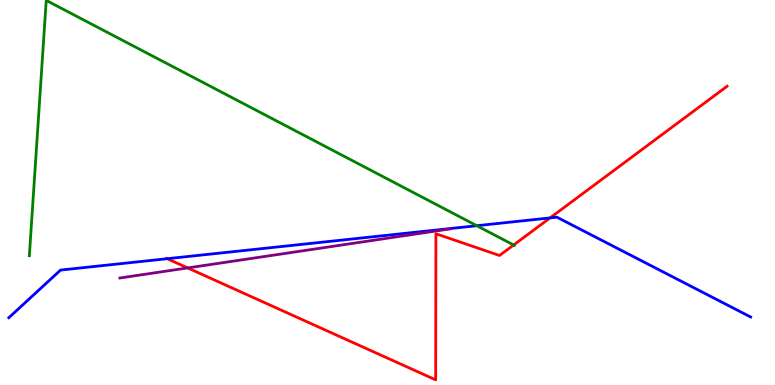[{'lines': ['blue', 'red'], 'intersections': [{'x': 2.16, 'y': 3.28}, {'x': 7.1, 'y': 4.34}]}, {'lines': ['green', 'red'], 'intersections': [{'x': 6.63, 'y': 3.64}]}, {'lines': ['purple', 'red'], 'intersections': [{'x': 2.42, 'y': 3.04}]}, {'lines': ['blue', 'green'], 'intersections': [{'x': 6.15, 'y': 4.14}]}, {'lines': ['blue', 'purple'], 'intersections': []}, {'lines': ['green', 'purple'], 'intersections': []}]